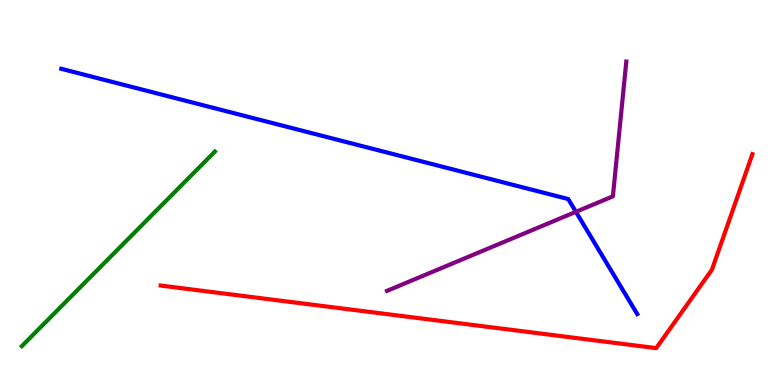[{'lines': ['blue', 'red'], 'intersections': []}, {'lines': ['green', 'red'], 'intersections': []}, {'lines': ['purple', 'red'], 'intersections': []}, {'lines': ['blue', 'green'], 'intersections': []}, {'lines': ['blue', 'purple'], 'intersections': [{'x': 7.43, 'y': 4.5}]}, {'lines': ['green', 'purple'], 'intersections': []}]